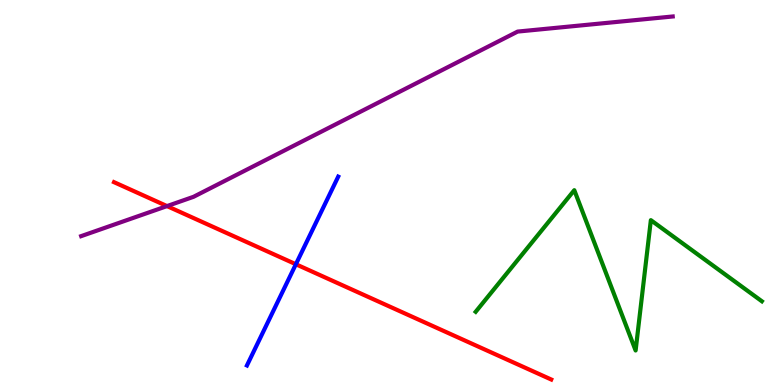[{'lines': ['blue', 'red'], 'intersections': [{'x': 3.82, 'y': 3.14}]}, {'lines': ['green', 'red'], 'intersections': []}, {'lines': ['purple', 'red'], 'intersections': [{'x': 2.16, 'y': 4.65}]}, {'lines': ['blue', 'green'], 'intersections': []}, {'lines': ['blue', 'purple'], 'intersections': []}, {'lines': ['green', 'purple'], 'intersections': []}]